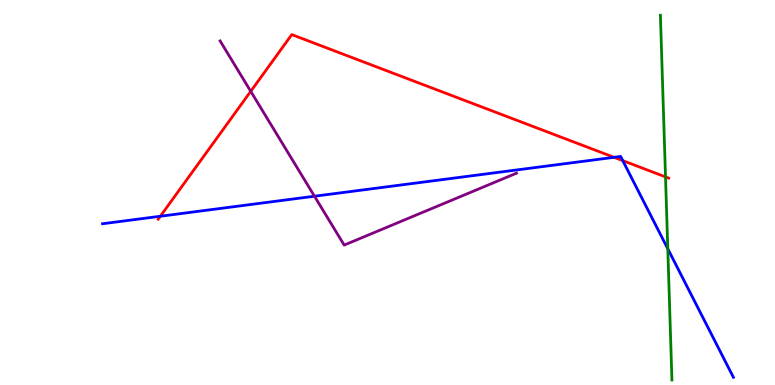[{'lines': ['blue', 'red'], 'intersections': [{'x': 2.07, 'y': 4.38}, {'x': 7.92, 'y': 5.91}, {'x': 8.04, 'y': 5.83}]}, {'lines': ['green', 'red'], 'intersections': [{'x': 8.59, 'y': 5.4}]}, {'lines': ['purple', 'red'], 'intersections': [{'x': 3.24, 'y': 7.63}]}, {'lines': ['blue', 'green'], 'intersections': [{'x': 8.62, 'y': 3.54}]}, {'lines': ['blue', 'purple'], 'intersections': [{'x': 4.06, 'y': 4.9}]}, {'lines': ['green', 'purple'], 'intersections': []}]